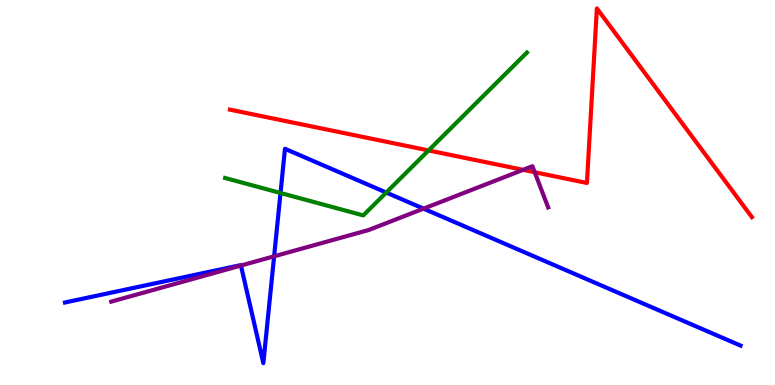[{'lines': ['blue', 'red'], 'intersections': []}, {'lines': ['green', 'red'], 'intersections': [{'x': 5.53, 'y': 6.09}]}, {'lines': ['purple', 'red'], 'intersections': [{'x': 6.75, 'y': 5.59}, {'x': 6.9, 'y': 5.53}]}, {'lines': ['blue', 'green'], 'intersections': [{'x': 3.62, 'y': 4.99}, {'x': 4.98, 'y': 5.0}]}, {'lines': ['blue', 'purple'], 'intersections': [{'x': 3.11, 'y': 3.1}, {'x': 3.54, 'y': 3.34}, {'x': 5.46, 'y': 4.58}]}, {'lines': ['green', 'purple'], 'intersections': []}]